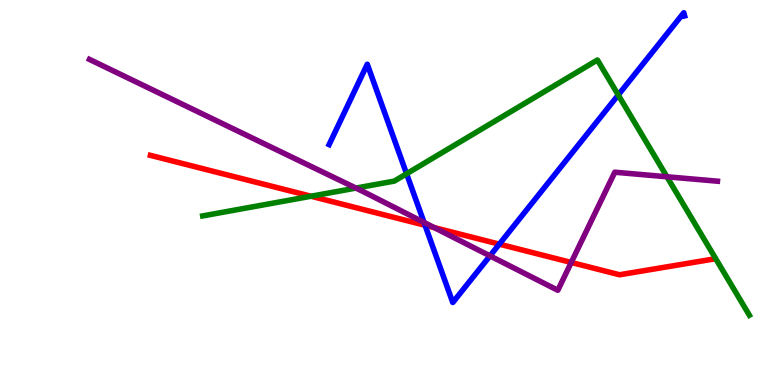[{'lines': ['blue', 'red'], 'intersections': [{'x': 5.48, 'y': 4.15}, {'x': 6.44, 'y': 3.66}]}, {'lines': ['green', 'red'], 'intersections': [{'x': 4.01, 'y': 4.9}]}, {'lines': ['purple', 'red'], 'intersections': [{'x': 5.6, 'y': 4.09}, {'x': 7.37, 'y': 3.18}]}, {'lines': ['blue', 'green'], 'intersections': [{'x': 5.25, 'y': 5.49}, {'x': 7.98, 'y': 7.53}]}, {'lines': ['blue', 'purple'], 'intersections': [{'x': 5.47, 'y': 4.22}, {'x': 6.32, 'y': 3.35}]}, {'lines': ['green', 'purple'], 'intersections': [{'x': 4.59, 'y': 5.11}, {'x': 8.61, 'y': 5.41}]}]